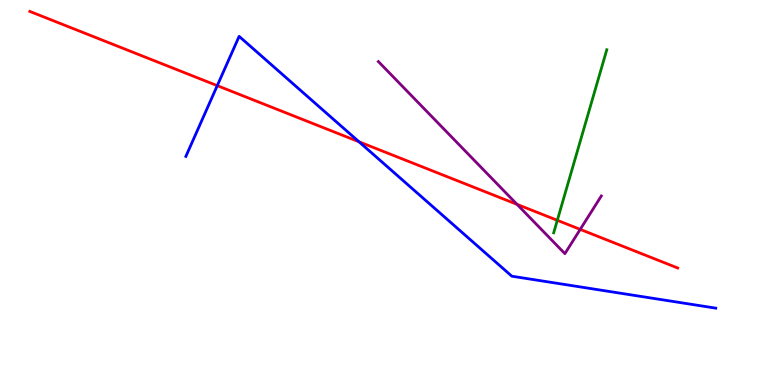[{'lines': ['blue', 'red'], 'intersections': [{'x': 2.8, 'y': 7.78}, {'x': 4.63, 'y': 6.32}]}, {'lines': ['green', 'red'], 'intersections': [{'x': 7.19, 'y': 4.28}]}, {'lines': ['purple', 'red'], 'intersections': [{'x': 6.67, 'y': 4.69}, {'x': 7.49, 'y': 4.04}]}, {'lines': ['blue', 'green'], 'intersections': []}, {'lines': ['blue', 'purple'], 'intersections': []}, {'lines': ['green', 'purple'], 'intersections': []}]